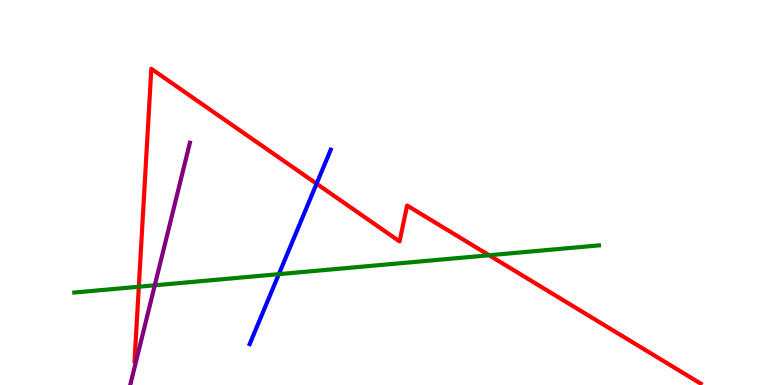[{'lines': ['blue', 'red'], 'intersections': [{'x': 4.08, 'y': 5.23}]}, {'lines': ['green', 'red'], 'intersections': [{'x': 1.79, 'y': 2.55}, {'x': 6.31, 'y': 3.37}]}, {'lines': ['purple', 'red'], 'intersections': []}, {'lines': ['blue', 'green'], 'intersections': [{'x': 3.6, 'y': 2.88}]}, {'lines': ['blue', 'purple'], 'intersections': []}, {'lines': ['green', 'purple'], 'intersections': [{'x': 2.0, 'y': 2.59}]}]